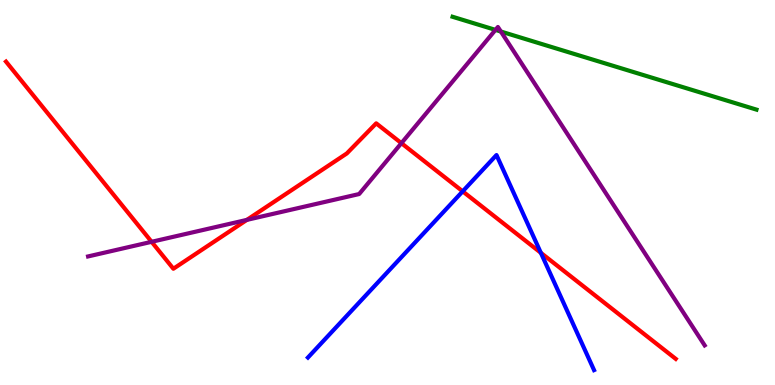[{'lines': ['blue', 'red'], 'intersections': [{'x': 5.97, 'y': 5.03}, {'x': 6.98, 'y': 3.43}]}, {'lines': ['green', 'red'], 'intersections': []}, {'lines': ['purple', 'red'], 'intersections': [{'x': 1.96, 'y': 3.72}, {'x': 3.19, 'y': 4.29}, {'x': 5.18, 'y': 6.28}]}, {'lines': ['blue', 'green'], 'intersections': []}, {'lines': ['blue', 'purple'], 'intersections': []}, {'lines': ['green', 'purple'], 'intersections': [{'x': 6.39, 'y': 9.22}, {'x': 6.46, 'y': 9.18}]}]